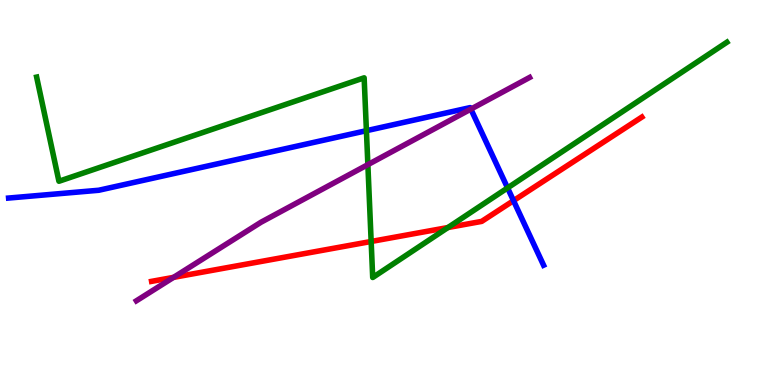[{'lines': ['blue', 'red'], 'intersections': [{'x': 6.63, 'y': 4.79}]}, {'lines': ['green', 'red'], 'intersections': [{'x': 4.79, 'y': 3.73}, {'x': 5.78, 'y': 4.09}]}, {'lines': ['purple', 'red'], 'intersections': [{'x': 2.24, 'y': 2.8}]}, {'lines': ['blue', 'green'], 'intersections': [{'x': 4.73, 'y': 6.61}, {'x': 6.55, 'y': 5.12}]}, {'lines': ['blue', 'purple'], 'intersections': [{'x': 6.08, 'y': 7.17}]}, {'lines': ['green', 'purple'], 'intersections': [{'x': 4.75, 'y': 5.72}]}]